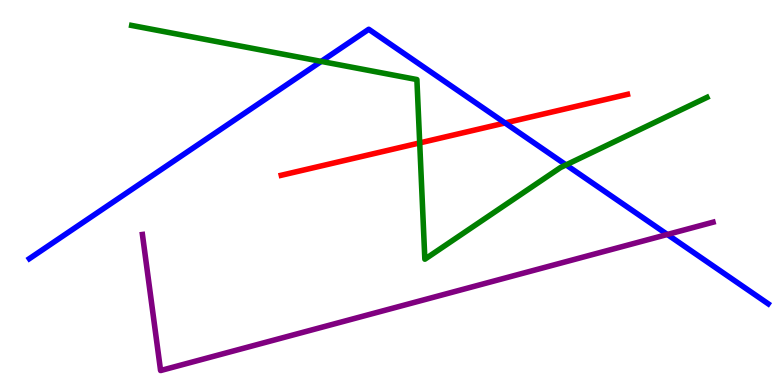[{'lines': ['blue', 'red'], 'intersections': [{'x': 6.52, 'y': 6.81}]}, {'lines': ['green', 'red'], 'intersections': [{'x': 5.42, 'y': 6.29}]}, {'lines': ['purple', 'red'], 'intersections': []}, {'lines': ['blue', 'green'], 'intersections': [{'x': 4.14, 'y': 8.41}, {'x': 7.3, 'y': 5.72}]}, {'lines': ['blue', 'purple'], 'intersections': [{'x': 8.61, 'y': 3.91}]}, {'lines': ['green', 'purple'], 'intersections': []}]